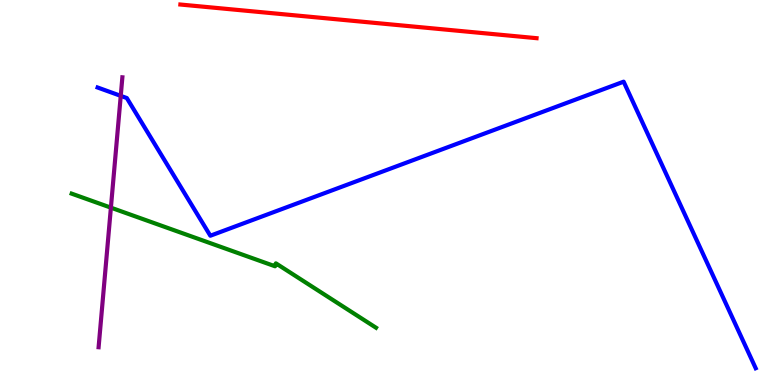[{'lines': ['blue', 'red'], 'intersections': []}, {'lines': ['green', 'red'], 'intersections': []}, {'lines': ['purple', 'red'], 'intersections': []}, {'lines': ['blue', 'green'], 'intersections': []}, {'lines': ['blue', 'purple'], 'intersections': [{'x': 1.56, 'y': 7.51}]}, {'lines': ['green', 'purple'], 'intersections': [{'x': 1.43, 'y': 4.61}]}]